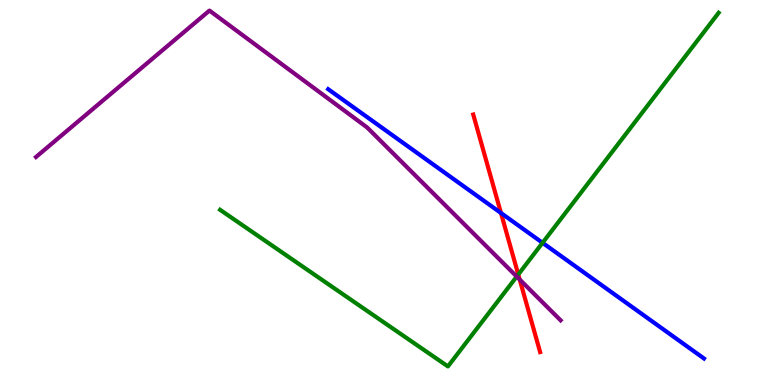[{'lines': ['blue', 'red'], 'intersections': [{'x': 6.46, 'y': 4.47}]}, {'lines': ['green', 'red'], 'intersections': [{'x': 6.69, 'y': 2.87}]}, {'lines': ['purple', 'red'], 'intersections': [{'x': 6.71, 'y': 2.74}]}, {'lines': ['blue', 'green'], 'intersections': [{'x': 7.0, 'y': 3.69}]}, {'lines': ['blue', 'purple'], 'intersections': []}, {'lines': ['green', 'purple'], 'intersections': [{'x': 6.67, 'y': 2.82}]}]